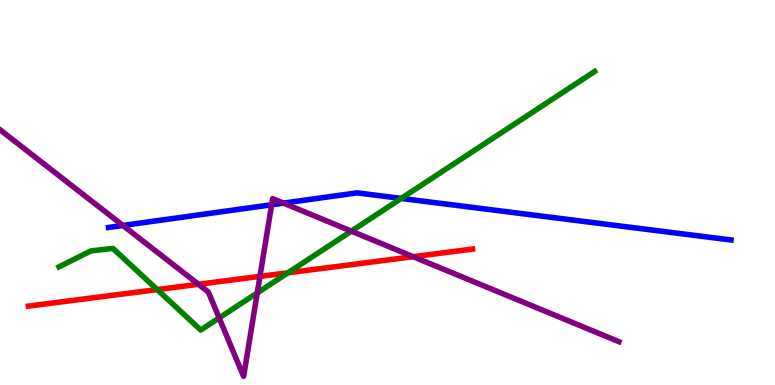[{'lines': ['blue', 'red'], 'intersections': []}, {'lines': ['green', 'red'], 'intersections': [{'x': 2.03, 'y': 2.48}, {'x': 3.72, 'y': 2.91}]}, {'lines': ['purple', 'red'], 'intersections': [{'x': 2.56, 'y': 2.62}, {'x': 3.35, 'y': 2.82}, {'x': 5.33, 'y': 3.33}]}, {'lines': ['blue', 'green'], 'intersections': [{'x': 5.18, 'y': 4.85}]}, {'lines': ['blue', 'purple'], 'intersections': [{'x': 1.59, 'y': 4.14}, {'x': 3.51, 'y': 4.68}, {'x': 3.66, 'y': 4.72}]}, {'lines': ['green', 'purple'], 'intersections': [{'x': 2.83, 'y': 1.74}, {'x': 3.32, 'y': 2.39}, {'x': 4.53, 'y': 4.0}]}]